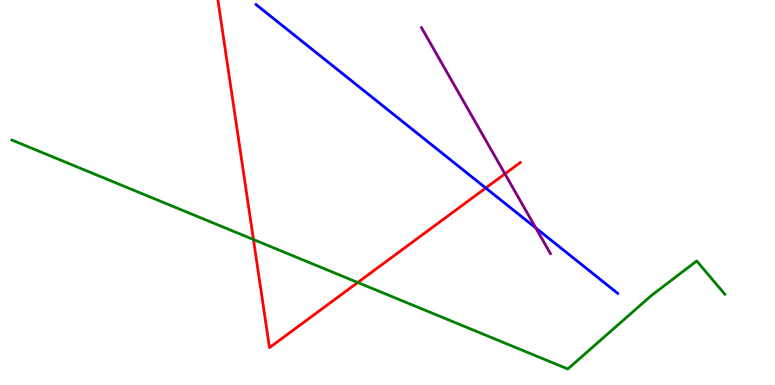[{'lines': ['blue', 'red'], 'intersections': [{'x': 6.27, 'y': 5.12}]}, {'lines': ['green', 'red'], 'intersections': [{'x': 3.27, 'y': 3.78}, {'x': 4.62, 'y': 2.66}]}, {'lines': ['purple', 'red'], 'intersections': [{'x': 6.52, 'y': 5.48}]}, {'lines': ['blue', 'green'], 'intersections': []}, {'lines': ['blue', 'purple'], 'intersections': [{'x': 6.91, 'y': 4.08}]}, {'lines': ['green', 'purple'], 'intersections': []}]